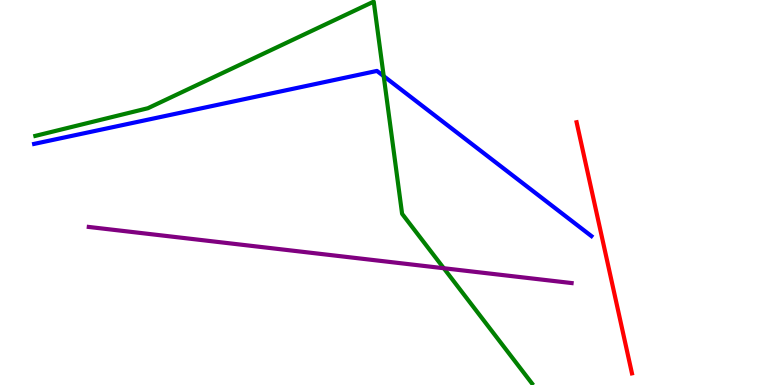[{'lines': ['blue', 'red'], 'intersections': []}, {'lines': ['green', 'red'], 'intersections': []}, {'lines': ['purple', 'red'], 'intersections': []}, {'lines': ['blue', 'green'], 'intersections': [{'x': 4.95, 'y': 8.02}]}, {'lines': ['blue', 'purple'], 'intersections': []}, {'lines': ['green', 'purple'], 'intersections': [{'x': 5.73, 'y': 3.03}]}]